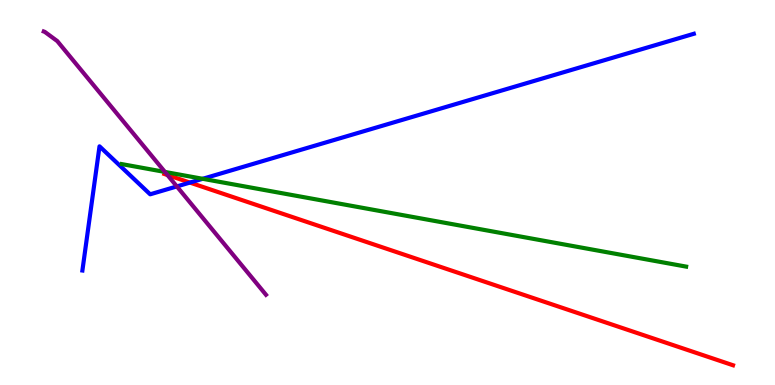[{'lines': ['blue', 'red'], 'intersections': [{'x': 2.45, 'y': 5.26}]}, {'lines': ['green', 'red'], 'intersections': []}, {'lines': ['purple', 'red'], 'intersections': [{'x': 2.16, 'y': 5.45}]}, {'lines': ['blue', 'green'], 'intersections': [{'x': 2.62, 'y': 5.36}]}, {'lines': ['blue', 'purple'], 'intersections': [{'x': 2.28, 'y': 5.16}]}, {'lines': ['green', 'purple'], 'intersections': [{'x': 2.13, 'y': 5.53}]}]